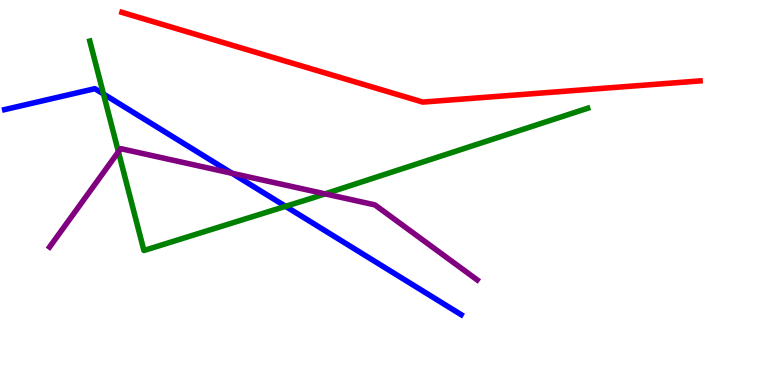[{'lines': ['blue', 'red'], 'intersections': []}, {'lines': ['green', 'red'], 'intersections': []}, {'lines': ['purple', 'red'], 'intersections': []}, {'lines': ['blue', 'green'], 'intersections': [{'x': 1.34, 'y': 7.56}, {'x': 3.69, 'y': 4.64}]}, {'lines': ['blue', 'purple'], 'intersections': [{'x': 2.99, 'y': 5.5}]}, {'lines': ['green', 'purple'], 'intersections': [{'x': 1.53, 'y': 6.06}, {'x': 4.19, 'y': 4.96}]}]